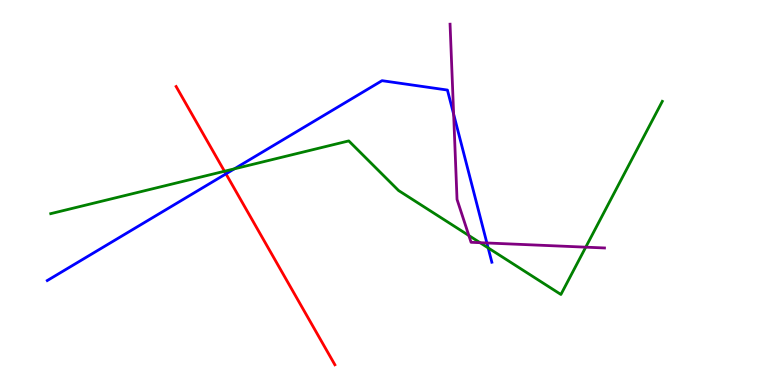[{'lines': ['blue', 'red'], 'intersections': [{'x': 2.92, 'y': 5.48}]}, {'lines': ['green', 'red'], 'intersections': [{'x': 2.9, 'y': 5.55}]}, {'lines': ['purple', 'red'], 'intersections': []}, {'lines': ['blue', 'green'], 'intersections': [{'x': 3.02, 'y': 5.61}, {'x': 6.3, 'y': 3.56}]}, {'lines': ['blue', 'purple'], 'intersections': [{'x': 5.85, 'y': 7.04}, {'x': 6.28, 'y': 3.69}]}, {'lines': ['green', 'purple'], 'intersections': [{'x': 6.05, 'y': 3.88}, {'x': 6.19, 'y': 3.7}, {'x': 7.56, 'y': 3.58}]}]